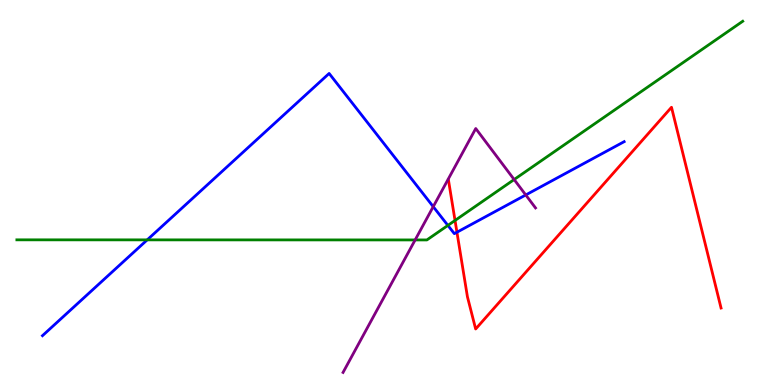[{'lines': ['blue', 'red'], 'intersections': [{'x': 5.9, 'y': 3.97}]}, {'lines': ['green', 'red'], 'intersections': [{'x': 5.87, 'y': 4.27}]}, {'lines': ['purple', 'red'], 'intersections': []}, {'lines': ['blue', 'green'], 'intersections': [{'x': 1.9, 'y': 3.77}, {'x': 5.78, 'y': 4.15}]}, {'lines': ['blue', 'purple'], 'intersections': [{'x': 5.59, 'y': 4.63}, {'x': 6.78, 'y': 4.94}]}, {'lines': ['green', 'purple'], 'intersections': [{'x': 5.36, 'y': 3.77}, {'x': 6.63, 'y': 5.34}]}]